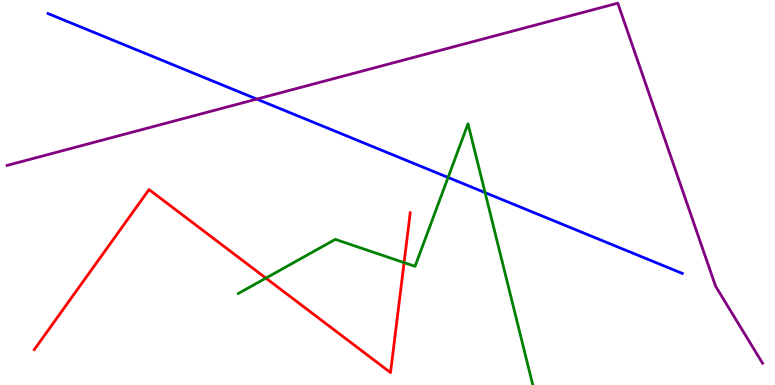[{'lines': ['blue', 'red'], 'intersections': []}, {'lines': ['green', 'red'], 'intersections': [{'x': 3.43, 'y': 2.78}, {'x': 5.21, 'y': 3.18}]}, {'lines': ['purple', 'red'], 'intersections': []}, {'lines': ['blue', 'green'], 'intersections': [{'x': 5.78, 'y': 5.39}, {'x': 6.26, 'y': 5.0}]}, {'lines': ['blue', 'purple'], 'intersections': [{'x': 3.31, 'y': 7.43}]}, {'lines': ['green', 'purple'], 'intersections': []}]